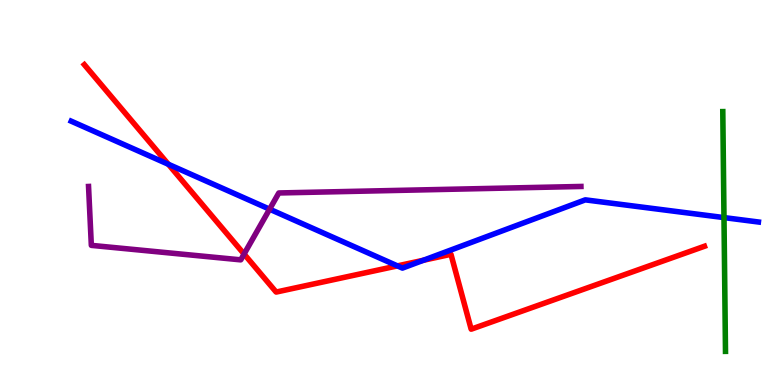[{'lines': ['blue', 'red'], 'intersections': [{'x': 2.17, 'y': 5.73}, {'x': 5.13, 'y': 3.09}, {'x': 5.46, 'y': 3.24}]}, {'lines': ['green', 'red'], 'intersections': []}, {'lines': ['purple', 'red'], 'intersections': [{'x': 3.15, 'y': 3.4}]}, {'lines': ['blue', 'green'], 'intersections': [{'x': 9.34, 'y': 4.35}]}, {'lines': ['blue', 'purple'], 'intersections': [{'x': 3.48, 'y': 4.57}]}, {'lines': ['green', 'purple'], 'intersections': []}]